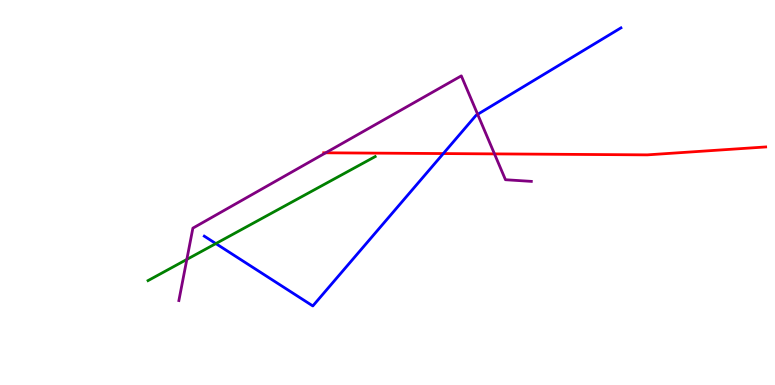[{'lines': ['blue', 'red'], 'intersections': [{'x': 5.72, 'y': 6.01}]}, {'lines': ['green', 'red'], 'intersections': []}, {'lines': ['purple', 'red'], 'intersections': [{'x': 4.2, 'y': 6.03}, {'x': 6.38, 'y': 6.0}]}, {'lines': ['blue', 'green'], 'intersections': [{'x': 2.79, 'y': 3.67}]}, {'lines': ['blue', 'purple'], 'intersections': [{'x': 6.16, 'y': 7.03}]}, {'lines': ['green', 'purple'], 'intersections': [{'x': 2.41, 'y': 3.26}]}]